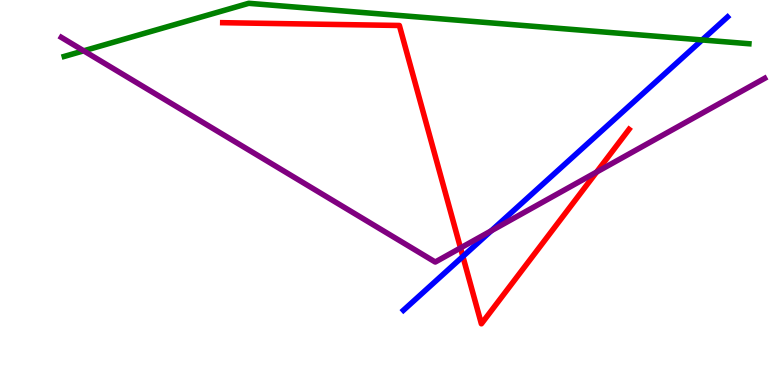[{'lines': ['blue', 'red'], 'intersections': [{'x': 5.97, 'y': 3.34}]}, {'lines': ['green', 'red'], 'intersections': []}, {'lines': ['purple', 'red'], 'intersections': [{'x': 5.94, 'y': 3.56}, {'x': 7.7, 'y': 5.53}]}, {'lines': ['blue', 'green'], 'intersections': [{'x': 9.06, 'y': 8.96}]}, {'lines': ['blue', 'purple'], 'intersections': [{'x': 6.34, 'y': 4.0}]}, {'lines': ['green', 'purple'], 'intersections': [{'x': 1.08, 'y': 8.68}]}]